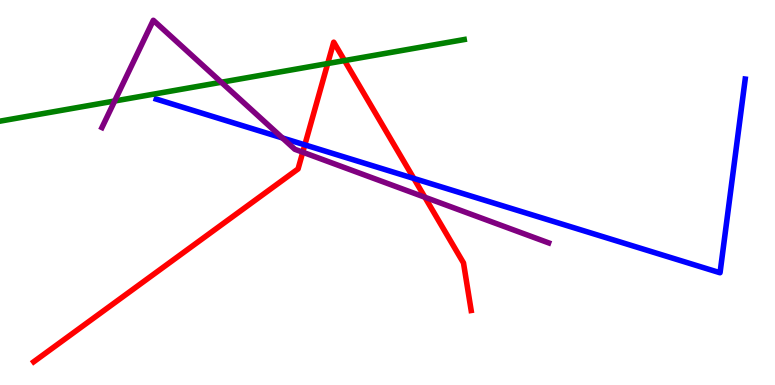[{'lines': ['blue', 'red'], 'intersections': [{'x': 3.93, 'y': 6.24}, {'x': 5.34, 'y': 5.37}]}, {'lines': ['green', 'red'], 'intersections': [{'x': 4.23, 'y': 8.35}, {'x': 4.45, 'y': 8.43}]}, {'lines': ['purple', 'red'], 'intersections': [{'x': 3.91, 'y': 6.05}, {'x': 5.48, 'y': 4.88}]}, {'lines': ['blue', 'green'], 'intersections': []}, {'lines': ['blue', 'purple'], 'intersections': [{'x': 3.64, 'y': 6.42}]}, {'lines': ['green', 'purple'], 'intersections': [{'x': 1.48, 'y': 7.38}, {'x': 2.86, 'y': 7.86}]}]